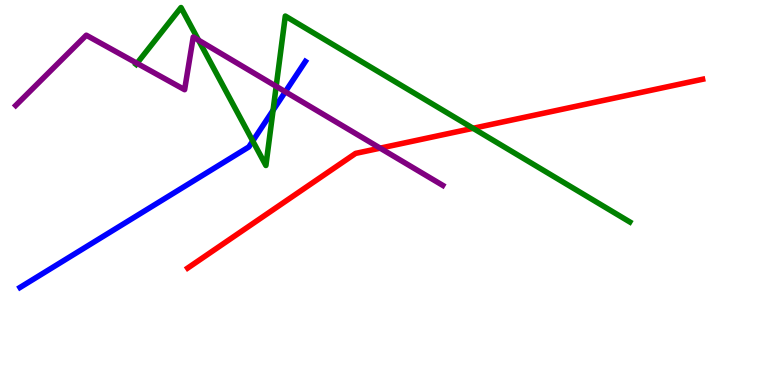[{'lines': ['blue', 'red'], 'intersections': []}, {'lines': ['green', 'red'], 'intersections': [{'x': 6.1, 'y': 6.67}]}, {'lines': ['purple', 'red'], 'intersections': [{'x': 4.91, 'y': 6.15}]}, {'lines': ['blue', 'green'], 'intersections': [{'x': 3.26, 'y': 6.34}, {'x': 3.52, 'y': 7.14}]}, {'lines': ['blue', 'purple'], 'intersections': [{'x': 3.68, 'y': 7.62}]}, {'lines': ['green', 'purple'], 'intersections': [{'x': 1.77, 'y': 8.36}, {'x': 2.56, 'y': 8.96}, {'x': 3.56, 'y': 7.76}]}]